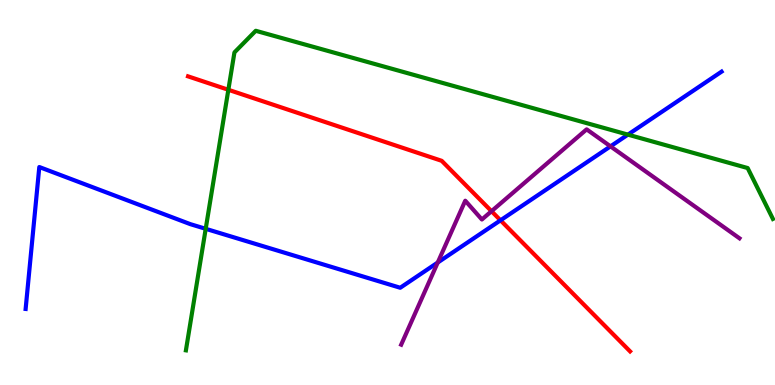[{'lines': ['blue', 'red'], 'intersections': [{'x': 6.46, 'y': 4.28}]}, {'lines': ['green', 'red'], 'intersections': [{'x': 2.95, 'y': 7.67}]}, {'lines': ['purple', 'red'], 'intersections': [{'x': 6.34, 'y': 4.51}]}, {'lines': ['blue', 'green'], 'intersections': [{'x': 2.65, 'y': 4.06}, {'x': 8.1, 'y': 6.5}]}, {'lines': ['blue', 'purple'], 'intersections': [{'x': 5.65, 'y': 3.18}, {'x': 7.88, 'y': 6.2}]}, {'lines': ['green', 'purple'], 'intersections': []}]